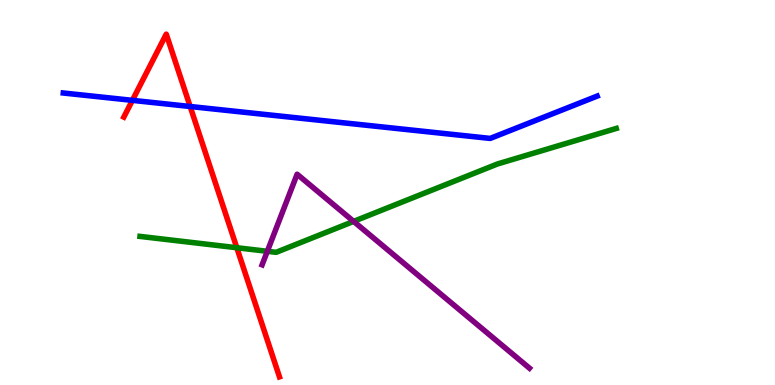[{'lines': ['blue', 'red'], 'intersections': [{'x': 1.71, 'y': 7.39}, {'x': 2.45, 'y': 7.23}]}, {'lines': ['green', 'red'], 'intersections': [{'x': 3.06, 'y': 3.57}]}, {'lines': ['purple', 'red'], 'intersections': []}, {'lines': ['blue', 'green'], 'intersections': []}, {'lines': ['blue', 'purple'], 'intersections': []}, {'lines': ['green', 'purple'], 'intersections': [{'x': 3.45, 'y': 3.47}, {'x': 4.56, 'y': 4.25}]}]